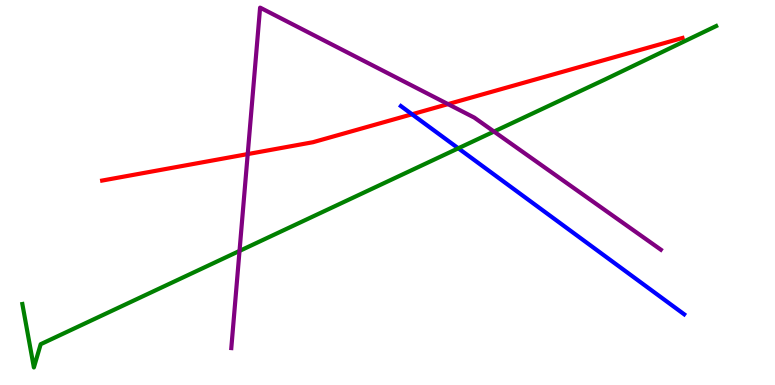[{'lines': ['blue', 'red'], 'intersections': [{'x': 5.32, 'y': 7.03}]}, {'lines': ['green', 'red'], 'intersections': []}, {'lines': ['purple', 'red'], 'intersections': [{'x': 3.2, 'y': 6.0}, {'x': 5.78, 'y': 7.3}]}, {'lines': ['blue', 'green'], 'intersections': [{'x': 5.91, 'y': 6.15}]}, {'lines': ['blue', 'purple'], 'intersections': []}, {'lines': ['green', 'purple'], 'intersections': [{'x': 3.09, 'y': 3.48}, {'x': 6.37, 'y': 6.58}]}]